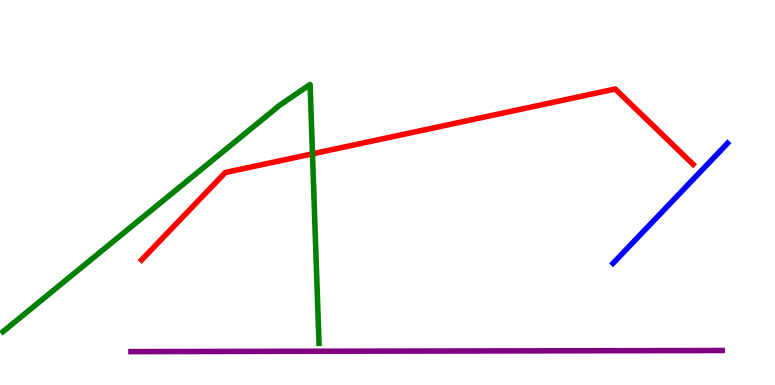[{'lines': ['blue', 'red'], 'intersections': []}, {'lines': ['green', 'red'], 'intersections': [{'x': 4.03, 'y': 6.0}]}, {'lines': ['purple', 'red'], 'intersections': []}, {'lines': ['blue', 'green'], 'intersections': []}, {'lines': ['blue', 'purple'], 'intersections': []}, {'lines': ['green', 'purple'], 'intersections': []}]